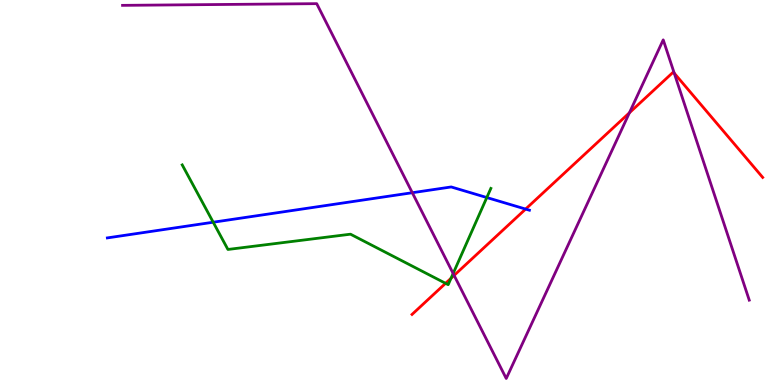[{'lines': ['blue', 'red'], 'intersections': [{'x': 6.78, 'y': 4.57}]}, {'lines': ['green', 'red'], 'intersections': [{'x': 5.75, 'y': 2.64}, {'x': 5.82, 'y': 2.77}]}, {'lines': ['purple', 'red'], 'intersections': [{'x': 5.86, 'y': 2.85}, {'x': 8.12, 'y': 7.07}, {'x': 8.7, 'y': 8.1}]}, {'lines': ['blue', 'green'], 'intersections': [{'x': 2.75, 'y': 4.23}, {'x': 6.28, 'y': 4.87}]}, {'lines': ['blue', 'purple'], 'intersections': [{'x': 5.32, 'y': 4.99}]}, {'lines': ['green', 'purple'], 'intersections': [{'x': 5.85, 'y': 2.9}]}]